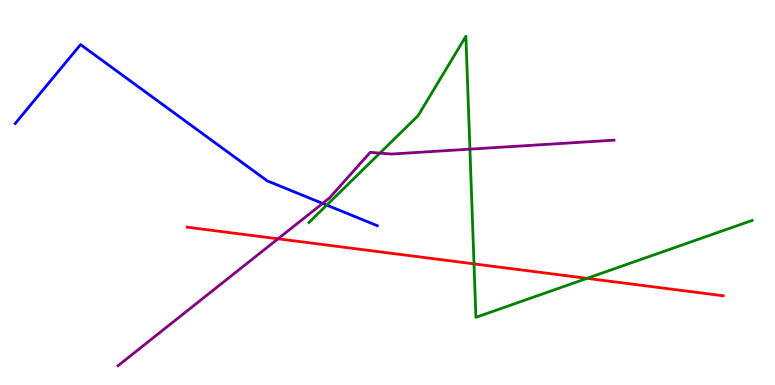[{'lines': ['blue', 'red'], 'intersections': []}, {'lines': ['green', 'red'], 'intersections': [{'x': 6.12, 'y': 3.15}, {'x': 7.57, 'y': 2.77}]}, {'lines': ['purple', 'red'], 'intersections': [{'x': 3.59, 'y': 3.8}]}, {'lines': ['blue', 'green'], 'intersections': [{'x': 4.22, 'y': 4.67}]}, {'lines': ['blue', 'purple'], 'intersections': [{'x': 4.16, 'y': 4.72}]}, {'lines': ['green', 'purple'], 'intersections': [{'x': 4.9, 'y': 6.02}, {'x': 6.06, 'y': 6.13}]}]